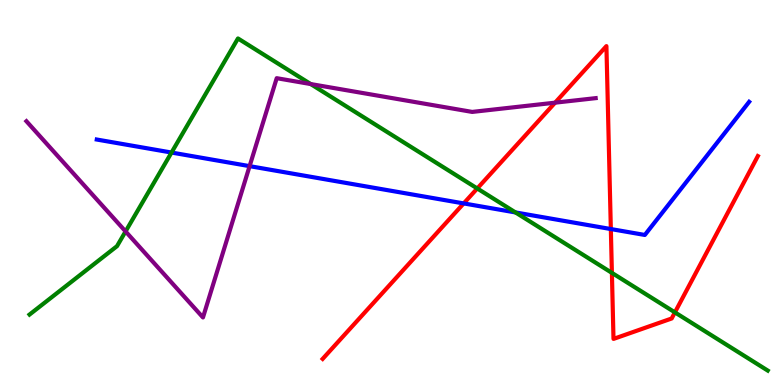[{'lines': ['blue', 'red'], 'intersections': [{'x': 5.98, 'y': 4.72}, {'x': 7.88, 'y': 4.05}]}, {'lines': ['green', 'red'], 'intersections': [{'x': 6.16, 'y': 5.1}, {'x': 7.9, 'y': 2.91}, {'x': 8.71, 'y': 1.89}]}, {'lines': ['purple', 'red'], 'intersections': [{'x': 7.16, 'y': 7.33}]}, {'lines': ['blue', 'green'], 'intersections': [{'x': 2.21, 'y': 6.04}, {'x': 6.65, 'y': 4.48}]}, {'lines': ['blue', 'purple'], 'intersections': [{'x': 3.22, 'y': 5.68}]}, {'lines': ['green', 'purple'], 'intersections': [{'x': 1.62, 'y': 3.99}, {'x': 4.01, 'y': 7.82}]}]